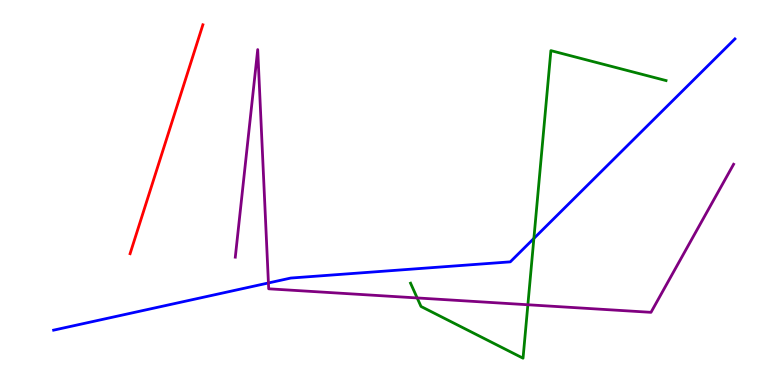[{'lines': ['blue', 'red'], 'intersections': []}, {'lines': ['green', 'red'], 'intersections': []}, {'lines': ['purple', 'red'], 'intersections': []}, {'lines': ['blue', 'green'], 'intersections': [{'x': 6.89, 'y': 3.81}]}, {'lines': ['blue', 'purple'], 'intersections': [{'x': 3.46, 'y': 2.65}]}, {'lines': ['green', 'purple'], 'intersections': [{'x': 5.38, 'y': 2.26}, {'x': 6.81, 'y': 2.08}]}]